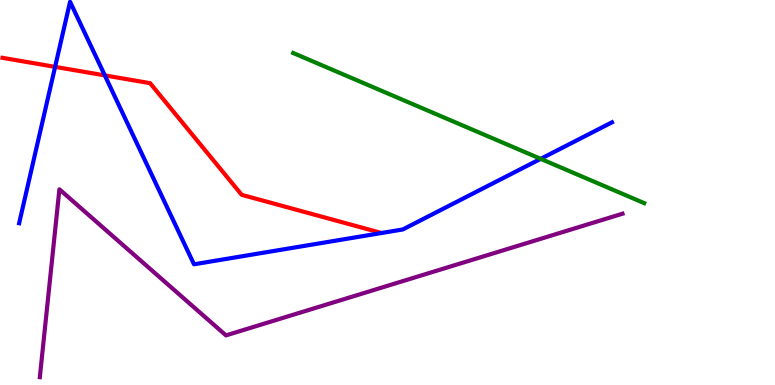[{'lines': ['blue', 'red'], 'intersections': [{'x': 0.711, 'y': 8.26}, {'x': 1.35, 'y': 8.04}]}, {'lines': ['green', 'red'], 'intersections': []}, {'lines': ['purple', 'red'], 'intersections': []}, {'lines': ['blue', 'green'], 'intersections': [{'x': 6.98, 'y': 5.87}]}, {'lines': ['blue', 'purple'], 'intersections': []}, {'lines': ['green', 'purple'], 'intersections': []}]